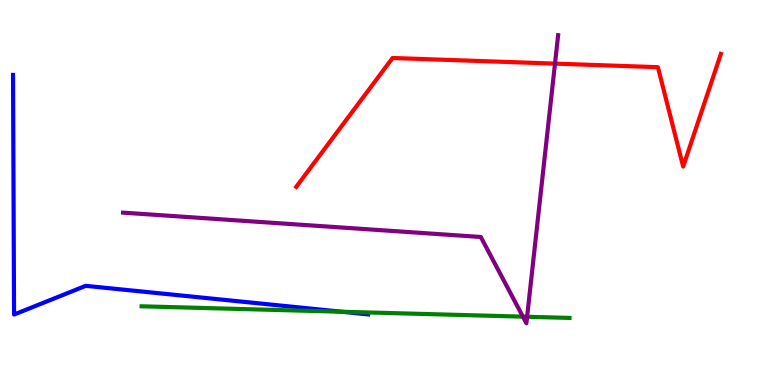[{'lines': ['blue', 'red'], 'intersections': []}, {'lines': ['green', 'red'], 'intersections': []}, {'lines': ['purple', 'red'], 'intersections': [{'x': 7.16, 'y': 8.35}]}, {'lines': ['blue', 'green'], 'intersections': [{'x': 4.41, 'y': 1.9}]}, {'lines': ['blue', 'purple'], 'intersections': []}, {'lines': ['green', 'purple'], 'intersections': [{'x': 6.75, 'y': 1.78}, {'x': 6.8, 'y': 1.77}]}]